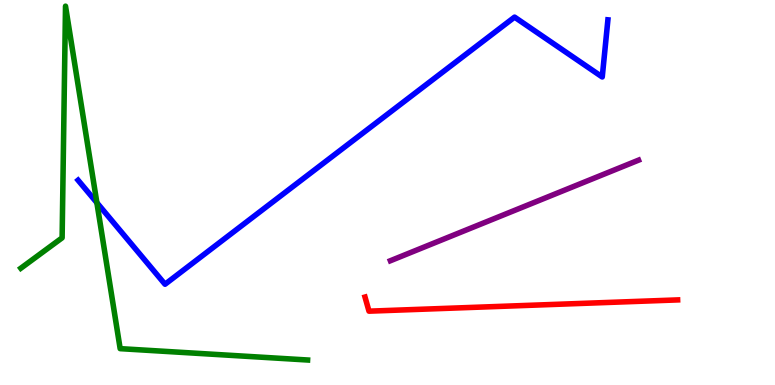[{'lines': ['blue', 'red'], 'intersections': []}, {'lines': ['green', 'red'], 'intersections': []}, {'lines': ['purple', 'red'], 'intersections': []}, {'lines': ['blue', 'green'], 'intersections': [{'x': 1.25, 'y': 4.73}]}, {'lines': ['blue', 'purple'], 'intersections': []}, {'lines': ['green', 'purple'], 'intersections': []}]